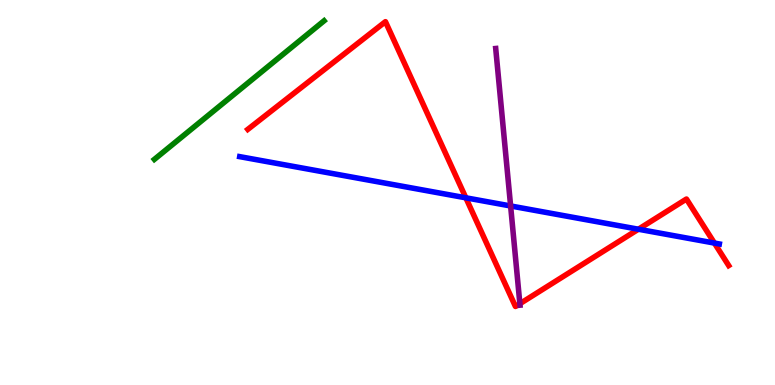[{'lines': ['blue', 'red'], 'intersections': [{'x': 6.01, 'y': 4.86}, {'x': 8.24, 'y': 4.05}, {'x': 9.22, 'y': 3.69}]}, {'lines': ['green', 'red'], 'intersections': []}, {'lines': ['purple', 'red'], 'intersections': [{'x': 6.71, 'y': 2.11}]}, {'lines': ['blue', 'green'], 'intersections': []}, {'lines': ['blue', 'purple'], 'intersections': [{'x': 6.59, 'y': 4.65}]}, {'lines': ['green', 'purple'], 'intersections': []}]